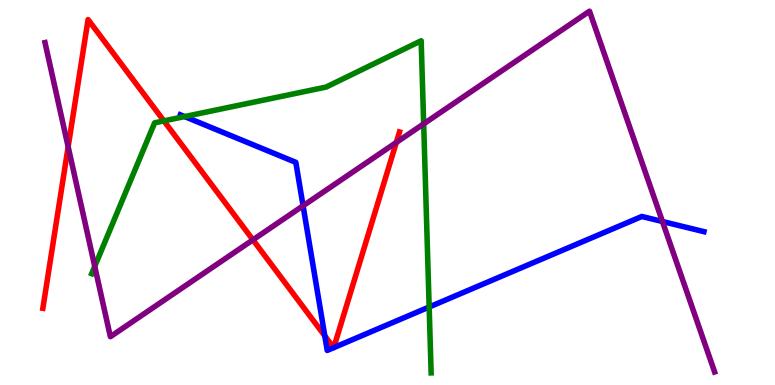[{'lines': ['blue', 'red'], 'intersections': [{'x': 4.19, 'y': 1.28}, {'x': 4.31, 'y': 0.97}, {'x': 4.31, 'y': 0.971}]}, {'lines': ['green', 'red'], 'intersections': [{'x': 2.11, 'y': 6.86}]}, {'lines': ['purple', 'red'], 'intersections': [{'x': 0.879, 'y': 6.19}, {'x': 3.26, 'y': 3.77}, {'x': 5.11, 'y': 6.3}]}, {'lines': ['blue', 'green'], 'intersections': [{'x': 2.38, 'y': 6.97}, {'x': 5.54, 'y': 2.03}]}, {'lines': ['blue', 'purple'], 'intersections': [{'x': 3.91, 'y': 4.65}, {'x': 8.55, 'y': 4.25}]}, {'lines': ['green', 'purple'], 'intersections': [{'x': 1.22, 'y': 3.08}, {'x': 5.47, 'y': 6.78}]}]